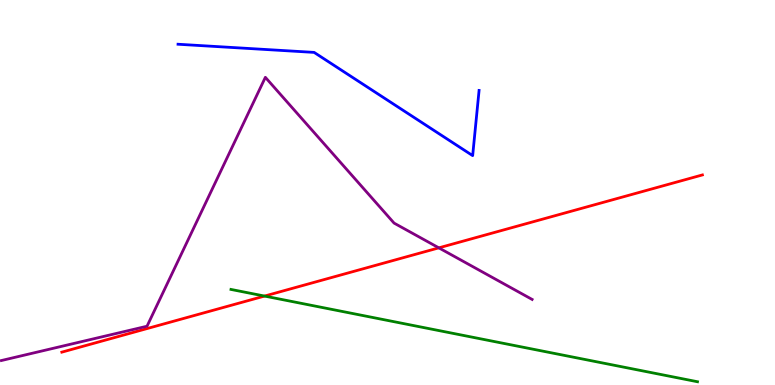[{'lines': ['blue', 'red'], 'intersections': []}, {'lines': ['green', 'red'], 'intersections': [{'x': 3.41, 'y': 2.31}]}, {'lines': ['purple', 'red'], 'intersections': [{'x': 5.66, 'y': 3.56}]}, {'lines': ['blue', 'green'], 'intersections': []}, {'lines': ['blue', 'purple'], 'intersections': []}, {'lines': ['green', 'purple'], 'intersections': []}]